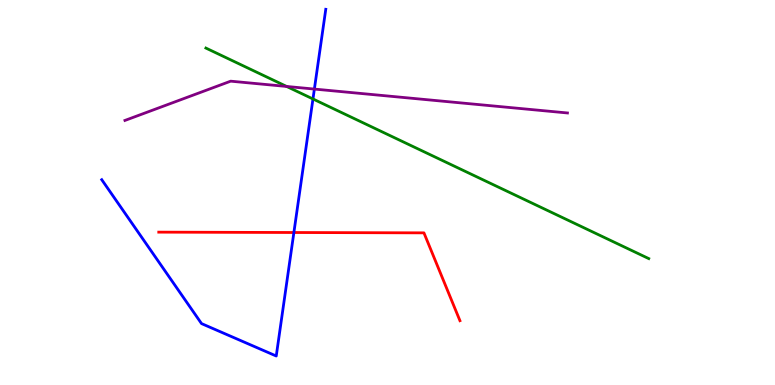[{'lines': ['blue', 'red'], 'intersections': [{'x': 3.79, 'y': 3.96}]}, {'lines': ['green', 'red'], 'intersections': []}, {'lines': ['purple', 'red'], 'intersections': []}, {'lines': ['blue', 'green'], 'intersections': [{'x': 4.04, 'y': 7.43}]}, {'lines': ['blue', 'purple'], 'intersections': [{'x': 4.06, 'y': 7.69}]}, {'lines': ['green', 'purple'], 'intersections': [{'x': 3.7, 'y': 7.75}]}]